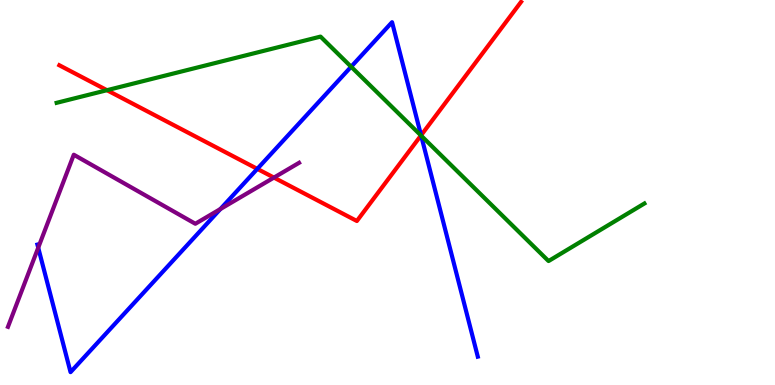[{'lines': ['blue', 'red'], 'intersections': [{'x': 3.32, 'y': 5.61}, {'x': 5.43, 'y': 6.48}]}, {'lines': ['green', 'red'], 'intersections': [{'x': 1.38, 'y': 7.66}, {'x': 5.43, 'y': 6.48}]}, {'lines': ['purple', 'red'], 'intersections': [{'x': 3.53, 'y': 5.39}]}, {'lines': ['blue', 'green'], 'intersections': [{'x': 4.53, 'y': 8.27}, {'x': 5.43, 'y': 6.48}]}, {'lines': ['blue', 'purple'], 'intersections': [{'x': 0.493, 'y': 3.57}, {'x': 2.84, 'y': 4.57}]}, {'lines': ['green', 'purple'], 'intersections': []}]